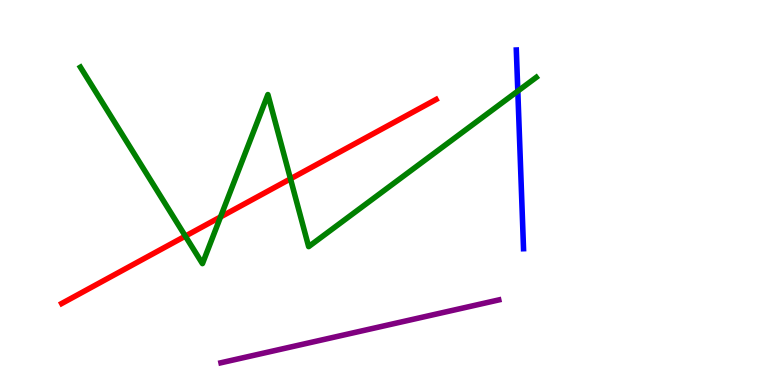[{'lines': ['blue', 'red'], 'intersections': []}, {'lines': ['green', 'red'], 'intersections': [{'x': 2.39, 'y': 3.87}, {'x': 2.85, 'y': 4.36}, {'x': 3.75, 'y': 5.36}]}, {'lines': ['purple', 'red'], 'intersections': []}, {'lines': ['blue', 'green'], 'intersections': [{'x': 6.68, 'y': 7.63}]}, {'lines': ['blue', 'purple'], 'intersections': []}, {'lines': ['green', 'purple'], 'intersections': []}]